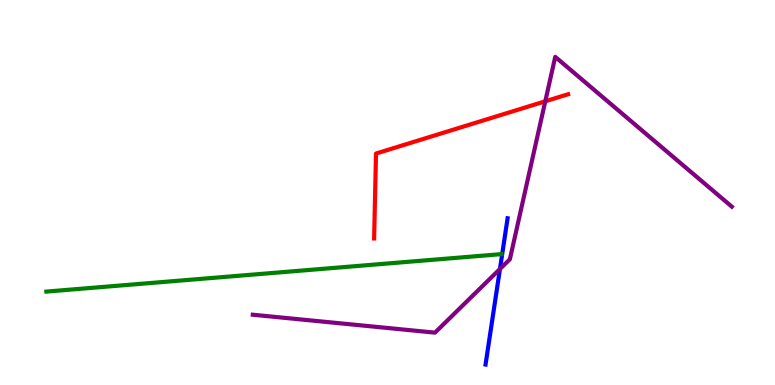[{'lines': ['blue', 'red'], 'intersections': []}, {'lines': ['green', 'red'], 'intersections': []}, {'lines': ['purple', 'red'], 'intersections': [{'x': 7.04, 'y': 7.37}]}, {'lines': ['blue', 'green'], 'intersections': []}, {'lines': ['blue', 'purple'], 'intersections': [{'x': 6.45, 'y': 3.01}]}, {'lines': ['green', 'purple'], 'intersections': []}]